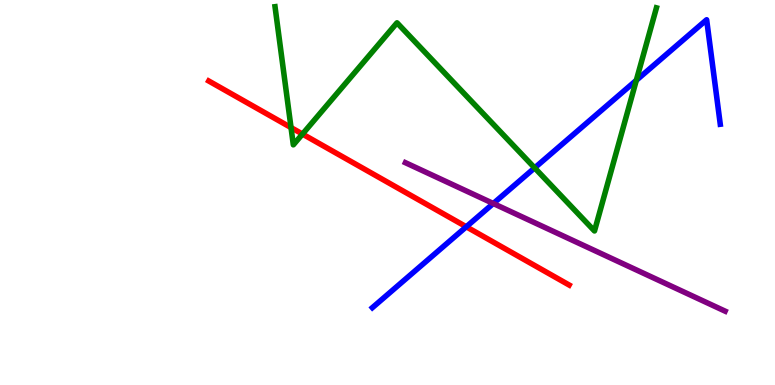[{'lines': ['blue', 'red'], 'intersections': [{'x': 6.02, 'y': 4.11}]}, {'lines': ['green', 'red'], 'intersections': [{'x': 3.76, 'y': 6.69}, {'x': 3.9, 'y': 6.52}]}, {'lines': ['purple', 'red'], 'intersections': []}, {'lines': ['blue', 'green'], 'intersections': [{'x': 6.9, 'y': 5.64}, {'x': 8.21, 'y': 7.91}]}, {'lines': ['blue', 'purple'], 'intersections': [{'x': 6.37, 'y': 4.71}]}, {'lines': ['green', 'purple'], 'intersections': []}]